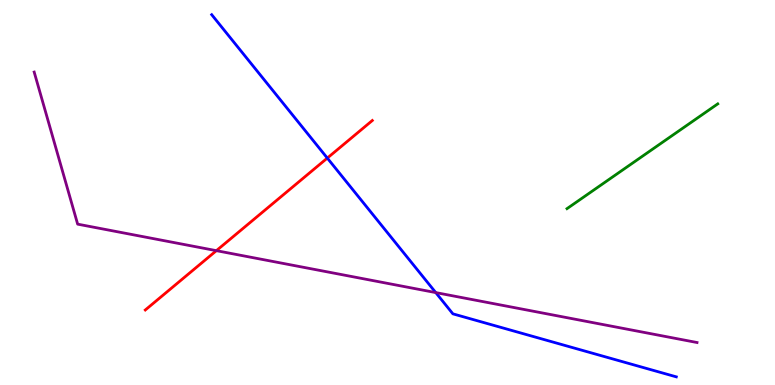[{'lines': ['blue', 'red'], 'intersections': [{'x': 4.22, 'y': 5.89}]}, {'lines': ['green', 'red'], 'intersections': []}, {'lines': ['purple', 'red'], 'intersections': [{'x': 2.79, 'y': 3.49}]}, {'lines': ['blue', 'green'], 'intersections': []}, {'lines': ['blue', 'purple'], 'intersections': [{'x': 5.62, 'y': 2.4}]}, {'lines': ['green', 'purple'], 'intersections': []}]